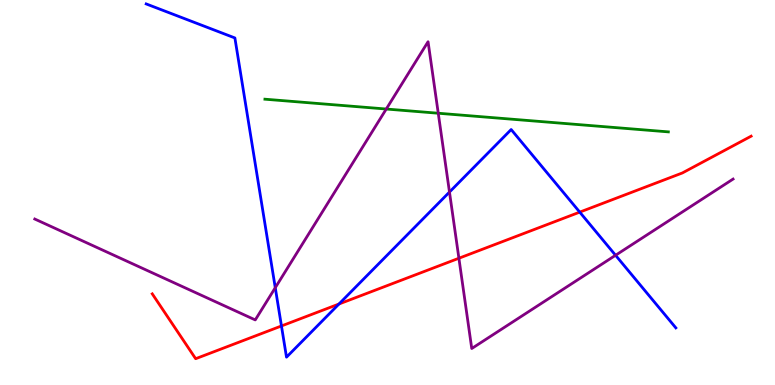[{'lines': ['blue', 'red'], 'intersections': [{'x': 3.63, 'y': 1.53}, {'x': 4.37, 'y': 2.1}, {'x': 7.48, 'y': 4.49}]}, {'lines': ['green', 'red'], 'intersections': []}, {'lines': ['purple', 'red'], 'intersections': [{'x': 5.92, 'y': 3.29}]}, {'lines': ['blue', 'green'], 'intersections': []}, {'lines': ['blue', 'purple'], 'intersections': [{'x': 3.55, 'y': 2.53}, {'x': 5.8, 'y': 5.01}, {'x': 7.94, 'y': 3.37}]}, {'lines': ['green', 'purple'], 'intersections': [{'x': 4.98, 'y': 7.17}, {'x': 5.65, 'y': 7.06}]}]